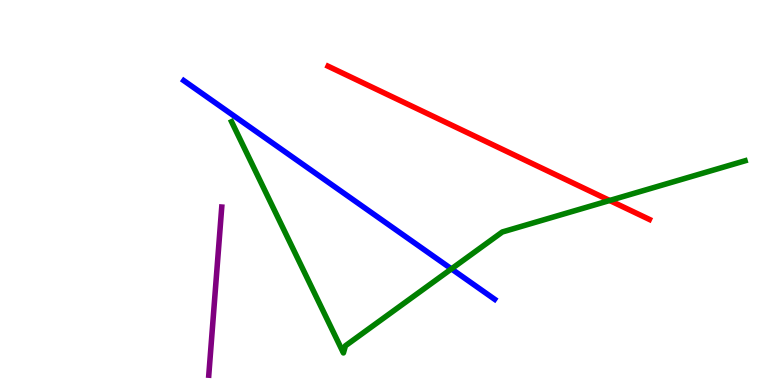[{'lines': ['blue', 'red'], 'intersections': []}, {'lines': ['green', 'red'], 'intersections': [{'x': 7.87, 'y': 4.79}]}, {'lines': ['purple', 'red'], 'intersections': []}, {'lines': ['blue', 'green'], 'intersections': [{'x': 5.82, 'y': 3.02}]}, {'lines': ['blue', 'purple'], 'intersections': []}, {'lines': ['green', 'purple'], 'intersections': []}]